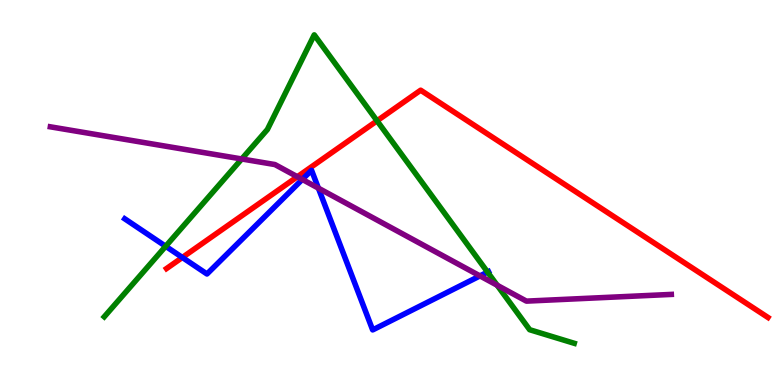[{'lines': ['blue', 'red'], 'intersections': [{'x': 2.35, 'y': 3.31}]}, {'lines': ['green', 'red'], 'intersections': [{'x': 4.87, 'y': 6.86}]}, {'lines': ['purple', 'red'], 'intersections': [{'x': 3.84, 'y': 5.41}]}, {'lines': ['blue', 'green'], 'intersections': [{'x': 2.14, 'y': 3.6}, {'x': 6.29, 'y': 2.93}]}, {'lines': ['blue', 'purple'], 'intersections': [{'x': 3.9, 'y': 5.34}, {'x': 4.11, 'y': 5.11}, {'x': 6.19, 'y': 2.83}]}, {'lines': ['green', 'purple'], 'intersections': [{'x': 3.12, 'y': 5.87}, {'x': 6.42, 'y': 2.59}]}]